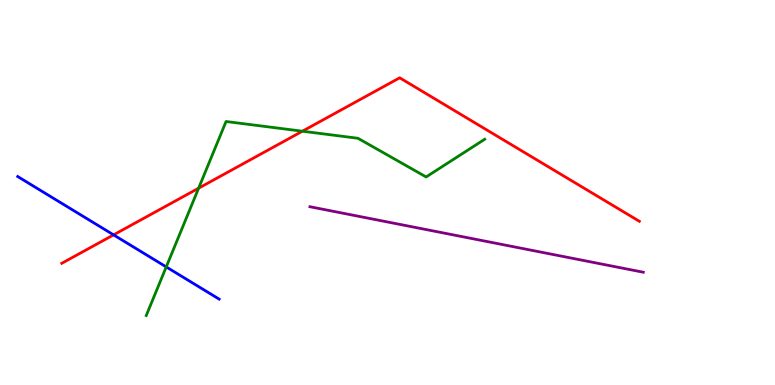[{'lines': ['blue', 'red'], 'intersections': [{'x': 1.47, 'y': 3.9}]}, {'lines': ['green', 'red'], 'intersections': [{'x': 2.56, 'y': 5.11}, {'x': 3.9, 'y': 6.59}]}, {'lines': ['purple', 'red'], 'intersections': []}, {'lines': ['blue', 'green'], 'intersections': [{'x': 2.15, 'y': 3.07}]}, {'lines': ['blue', 'purple'], 'intersections': []}, {'lines': ['green', 'purple'], 'intersections': []}]